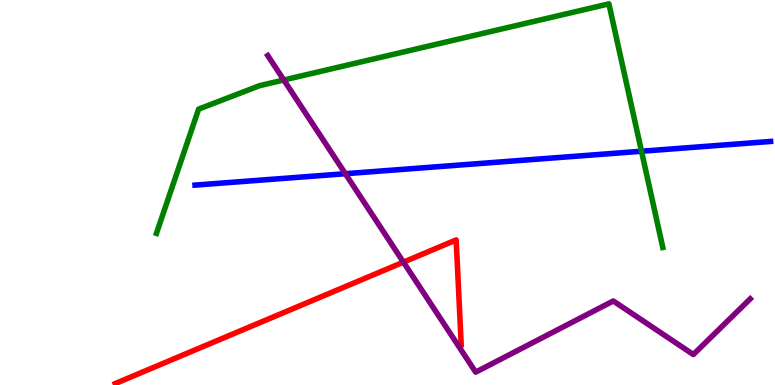[{'lines': ['blue', 'red'], 'intersections': []}, {'lines': ['green', 'red'], 'intersections': []}, {'lines': ['purple', 'red'], 'intersections': [{'x': 5.21, 'y': 3.19}]}, {'lines': ['blue', 'green'], 'intersections': [{'x': 8.28, 'y': 6.07}]}, {'lines': ['blue', 'purple'], 'intersections': [{'x': 4.46, 'y': 5.49}]}, {'lines': ['green', 'purple'], 'intersections': [{'x': 3.66, 'y': 7.92}]}]